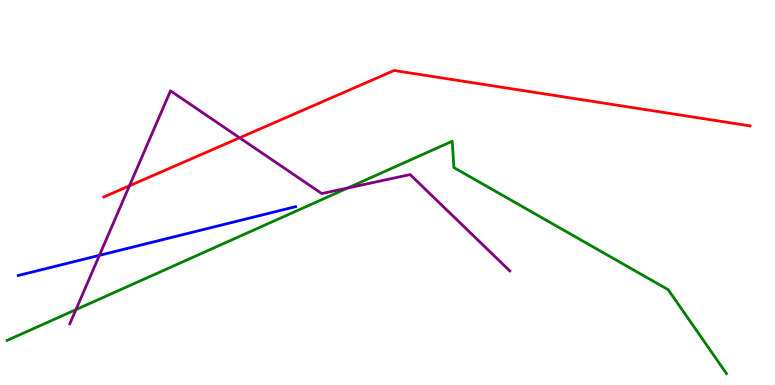[{'lines': ['blue', 'red'], 'intersections': []}, {'lines': ['green', 'red'], 'intersections': []}, {'lines': ['purple', 'red'], 'intersections': [{'x': 1.67, 'y': 5.17}, {'x': 3.09, 'y': 6.42}]}, {'lines': ['blue', 'green'], 'intersections': []}, {'lines': ['blue', 'purple'], 'intersections': [{'x': 1.28, 'y': 3.37}]}, {'lines': ['green', 'purple'], 'intersections': [{'x': 0.98, 'y': 1.96}, {'x': 4.49, 'y': 5.12}]}]